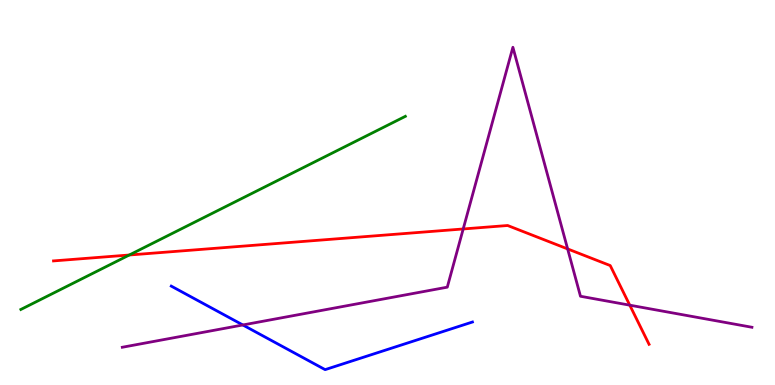[{'lines': ['blue', 'red'], 'intersections': []}, {'lines': ['green', 'red'], 'intersections': [{'x': 1.67, 'y': 3.38}]}, {'lines': ['purple', 'red'], 'intersections': [{'x': 5.98, 'y': 4.05}, {'x': 7.32, 'y': 3.53}, {'x': 8.13, 'y': 2.07}]}, {'lines': ['blue', 'green'], 'intersections': []}, {'lines': ['blue', 'purple'], 'intersections': [{'x': 3.13, 'y': 1.56}]}, {'lines': ['green', 'purple'], 'intersections': []}]